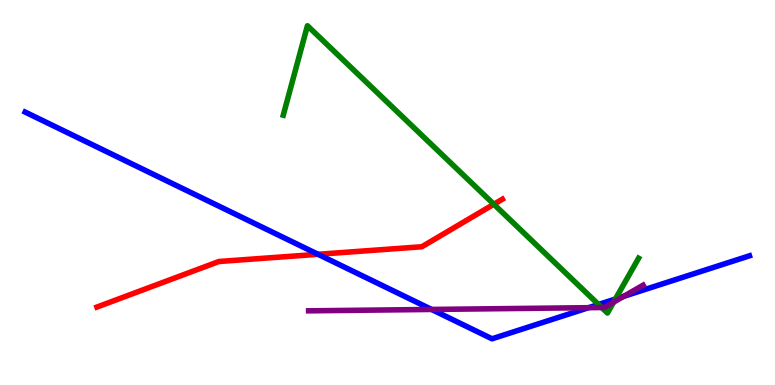[{'lines': ['blue', 'red'], 'intersections': [{'x': 4.1, 'y': 3.39}]}, {'lines': ['green', 'red'], 'intersections': [{'x': 6.37, 'y': 4.69}]}, {'lines': ['purple', 'red'], 'intersections': []}, {'lines': ['blue', 'green'], 'intersections': [{'x': 7.72, 'y': 2.09}, {'x': 7.94, 'y': 2.23}]}, {'lines': ['blue', 'purple'], 'intersections': [{'x': 5.57, 'y': 1.96}, {'x': 7.59, 'y': 2.01}, {'x': 8.05, 'y': 2.3}]}, {'lines': ['green', 'purple'], 'intersections': [{'x': 7.76, 'y': 2.01}, {'x': 7.92, 'y': 2.15}]}]